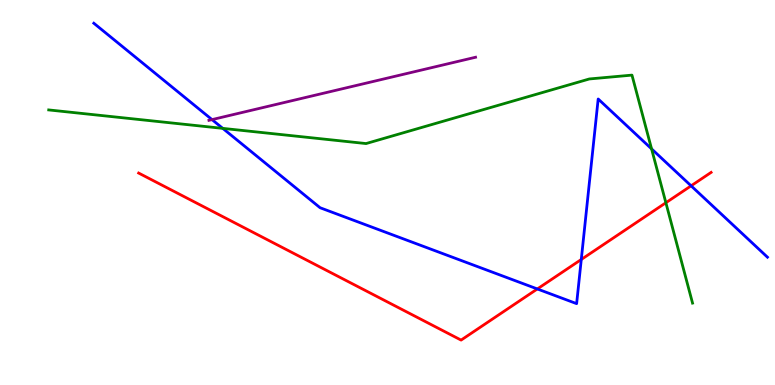[{'lines': ['blue', 'red'], 'intersections': [{'x': 6.93, 'y': 2.49}, {'x': 7.5, 'y': 3.26}, {'x': 8.92, 'y': 5.17}]}, {'lines': ['green', 'red'], 'intersections': [{'x': 8.59, 'y': 4.73}]}, {'lines': ['purple', 'red'], 'intersections': []}, {'lines': ['blue', 'green'], 'intersections': [{'x': 2.87, 'y': 6.67}, {'x': 8.41, 'y': 6.13}]}, {'lines': ['blue', 'purple'], 'intersections': [{'x': 2.74, 'y': 6.89}]}, {'lines': ['green', 'purple'], 'intersections': []}]